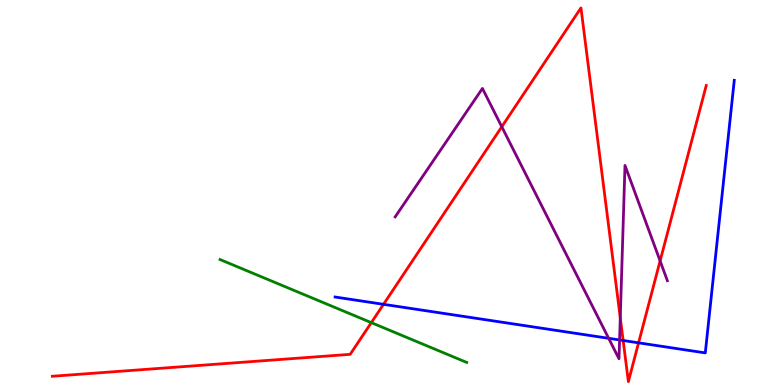[{'lines': ['blue', 'red'], 'intersections': [{'x': 4.95, 'y': 2.1}, {'x': 8.04, 'y': 1.16}, {'x': 8.24, 'y': 1.1}]}, {'lines': ['green', 'red'], 'intersections': [{'x': 4.79, 'y': 1.62}]}, {'lines': ['purple', 'red'], 'intersections': [{'x': 6.47, 'y': 6.71}, {'x': 8.0, 'y': 1.75}, {'x': 8.52, 'y': 3.22}]}, {'lines': ['blue', 'green'], 'intersections': []}, {'lines': ['blue', 'purple'], 'intersections': [{'x': 7.85, 'y': 1.21}, {'x': 7.99, 'y': 1.17}]}, {'lines': ['green', 'purple'], 'intersections': []}]